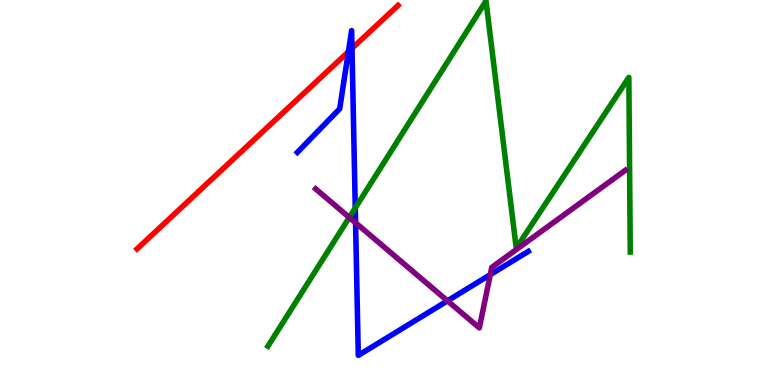[{'lines': ['blue', 'red'], 'intersections': [{'x': 4.5, 'y': 8.66}, {'x': 4.54, 'y': 8.74}]}, {'lines': ['green', 'red'], 'intersections': []}, {'lines': ['purple', 'red'], 'intersections': []}, {'lines': ['blue', 'green'], 'intersections': [{'x': 4.58, 'y': 4.6}]}, {'lines': ['blue', 'purple'], 'intersections': [{'x': 4.59, 'y': 4.21}, {'x': 5.77, 'y': 2.19}, {'x': 6.33, 'y': 2.87}]}, {'lines': ['green', 'purple'], 'intersections': [{'x': 4.51, 'y': 4.35}]}]